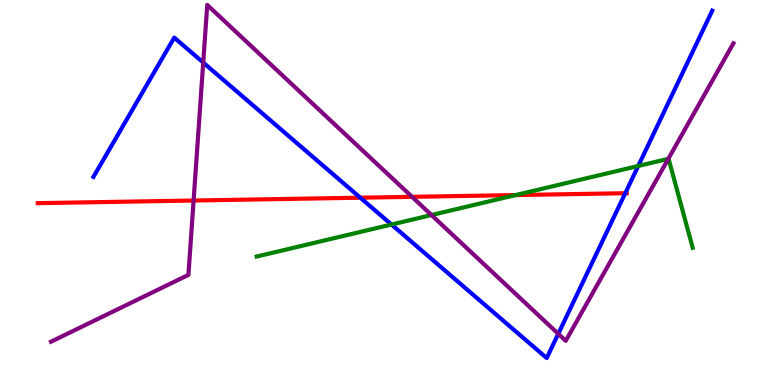[{'lines': ['blue', 'red'], 'intersections': [{'x': 4.65, 'y': 4.86}, {'x': 8.07, 'y': 4.98}]}, {'lines': ['green', 'red'], 'intersections': [{'x': 6.65, 'y': 4.93}]}, {'lines': ['purple', 'red'], 'intersections': [{'x': 2.5, 'y': 4.79}, {'x': 5.32, 'y': 4.89}]}, {'lines': ['blue', 'green'], 'intersections': [{'x': 5.05, 'y': 4.17}, {'x': 8.24, 'y': 5.69}]}, {'lines': ['blue', 'purple'], 'intersections': [{'x': 2.62, 'y': 8.38}, {'x': 7.2, 'y': 1.33}]}, {'lines': ['green', 'purple'], 'intersections': [{'x': 5.57, 'y': 4.41}, {'x': 8.62, 'y': 5.87}]}]